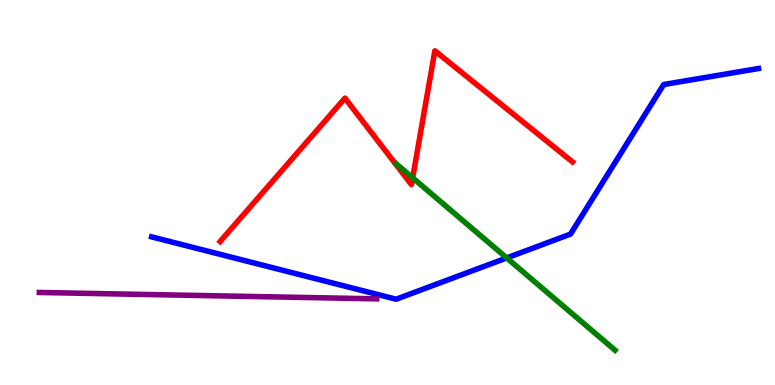[{'lines': ['blue', 'red'], 'intersections': []}, {'lines': ['green', 'red'], 'intersections': [{'x': 5.32, 'y': 5.38}]}, {'lines': ['purple', 'red'], 'intersections': []}, {'lines': ['blue', 'green'], 'intersections': [{'x': 6.54, 'y': 3.3}]}, {'lines': ['blue', 'purple'], 'intersections': []}, {'lines': ['green', 'purple'], 'intersections': []}]